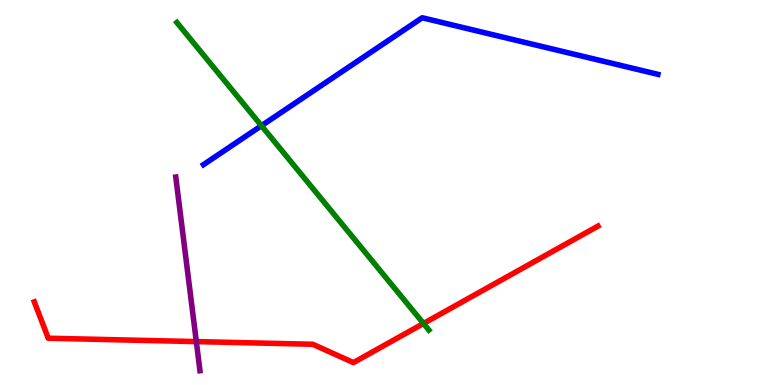[{'lines': ['blue', 'red'], 'intersections': []}, {'lines': ['green', 'red'], 'intersections': [{'x': 5.46, 'y': 1.6}]}, {'lines': ['purple', 'red'], 'intersections': [{'x': 2.53, 'y': 1.13}]}, {'lines': ['blue', 'green'], 'intersections': [{'x': 3.37, 'y': 6.73}]}, {'lines': ['blue', 'purple'], 'intersections': []}, {'lines': ['green', 'purple'], 'intersections': []}]